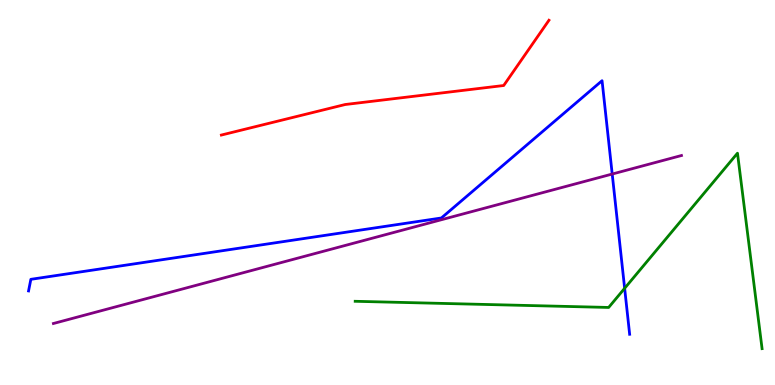[{'lines': ['blue', 'red'], 'intersections': []}, {'lines': ['green', 'red'], 'intersections': []}, {'lines': ['purple', 'red'], 'intersections': []}, {'lines': ['blue', 'green'], 'intersections': [{'x': 8.06, 'y': 2.51}]}, {'lines': ['blue', 'purple'], 'intersections': [{'x': 7.9, 'y': 5.48}]}, {'lines': ['green', 'purple'], 'intersections': []}]